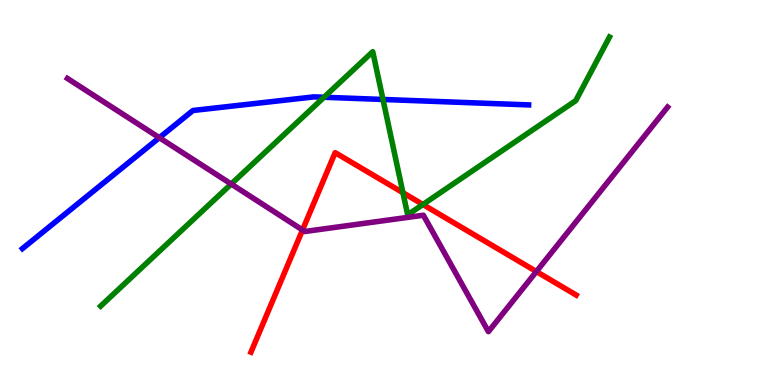[{'lines': ['blue', 'red'], 'intersections': []}, {'lines': ['green', 'red'], 'intersections': [{'x': 5.2, 'y': 4.99}, {'x': 5.46, 'y': 4.69}]}, {'lines': ['purple', 'red'], 'intersections': [{'x': 3.9, 'y': 4.03}, {'x': 6.92, 'y': 2.95}]}, {'lines': ['blue', 'green'], 'intersections': [{'x': 4.18, 'y': 7.47}, {'x': 4.94, 'y': 7.42}]}, {'lines': ['blue', 'purple'], 'intersections': [{'x': 2.06, 'y': 6.42}]}, {'lines': ['green', 'purple'], 'intersections': [{'x': 2.98, 'y': 5.22}]}]